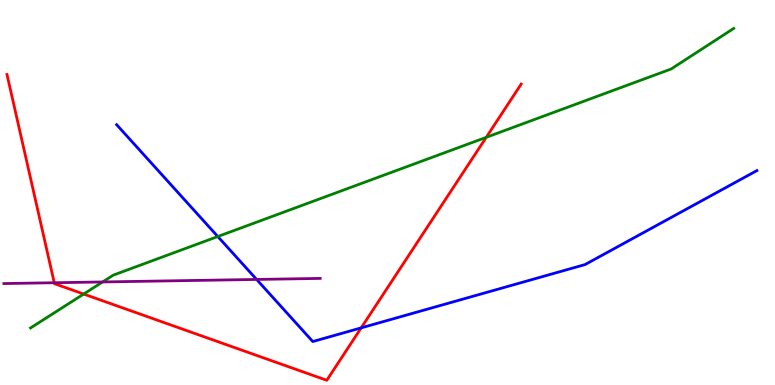[{'lines': ['blue', 'red'], 'intersections': [{'x': 4.66, 'y': 1.48}]}, {'lines': ['green', 'red'], 'intersections': [{'x': 1.08, 'y': 2.36}, {'x': 6.27, 'y': 6.43}]}, {'lines': ['purple', 'red'], 'intersections': [{'x': 0.7, 'y': 2.66}]}, {'lines': ['blue', 'green'], 'intersections': [{'x': 2.81, 'y': 3.86}]}, {'lines': ['blue', 'purple'], 'intersections': [{'x': 3.31, 'y': 2.74}]}, {'lines': ['green', 'purple'], 'intersections': [{'x': 1.32, 'y': 2.68}]}]